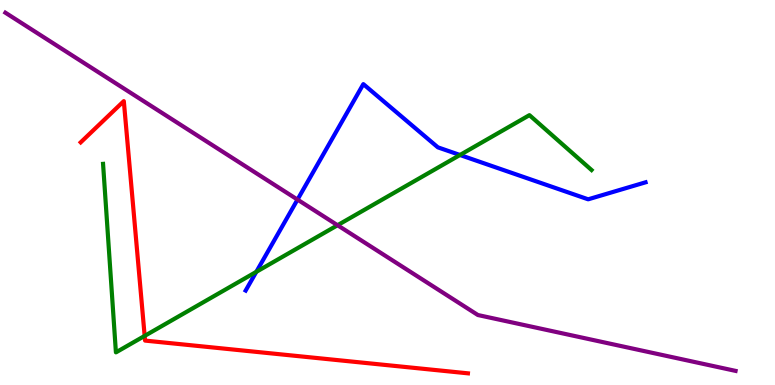[{'lines': ['blue', 'red'], 'intersections': []}, {'lines': ['green', 'red'], 'intersections': [{'x': 1.87, 'y': 1.28}]}, {'lines': ['purple', 'red'], 'intersections': []}, {'lines': ['blue', 'green'], 'intersections': [{'x': 3.31, 'y': 2.94}, {'x': 5.94, 'y': 5.97}]}, {'lines': ['blue', 'purple'], 'intersections': [{'x': 3.84, 'y': 4.82}]}, {'lines': ['green', 'purple'], 'intersections': [{'x': 4.36, 'y': 4.15}]}]